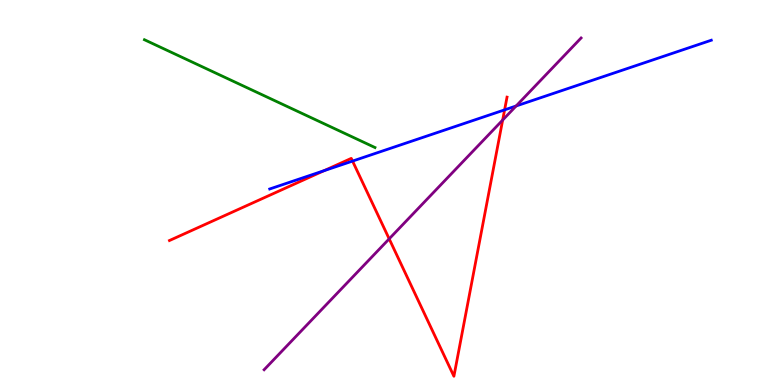[{'lines': ['blue', 'red'], 'intersections': [{'x': 4.18, 'y': 5.57}, {'x': 4.55, 'y': 5.82}, {'x': 6.51, 'y': 7.15}]}, {'lines': ['green', 'red'], 'intersections': []}, {'lines': ['purple', 'red'], 'intersections': [{'x': 5.02, 'y': 3.8}, {'x': 6.49, 'y': 6.88}]}, {'lines': ['blue', 'green'], 'intersections': []}, {'lines': ['blue', 'purple'], 'intersections': [{'x': 6.66, 'y': 7.25}]}, {'lines': ['green', 'purple'], 'intersections': []}]